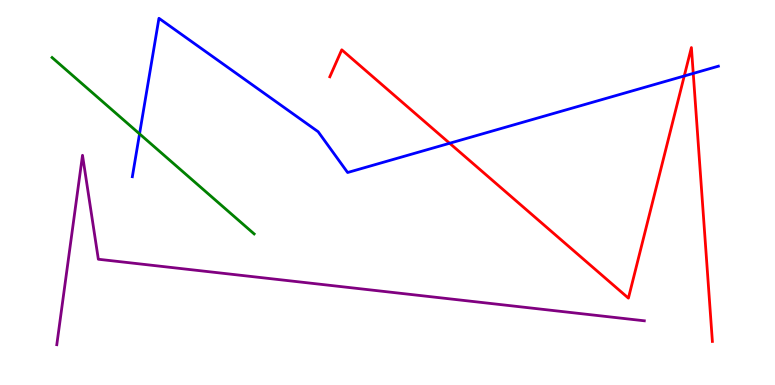[{'lines': ['blue', 'red'], 'intersections': [{'x': 5.8, 'y': 6.28}, {'x': 8.83, 'y': 8.03}, {'x': 8.95, 'y': 8.09}]}, {'lines': ['green', 'red'], 'intersections': []}, {'lines': ['purple', 'red'], 'intersections': []}, {'lines': ['blue', 'green'], 'intersections': [{'x': 1.8, 'y': 6.52}]}, {'lines': ['blue', 'purple'], 'intersections': []}, {'lines': ['green', 'purple'], 'intersections': []}]